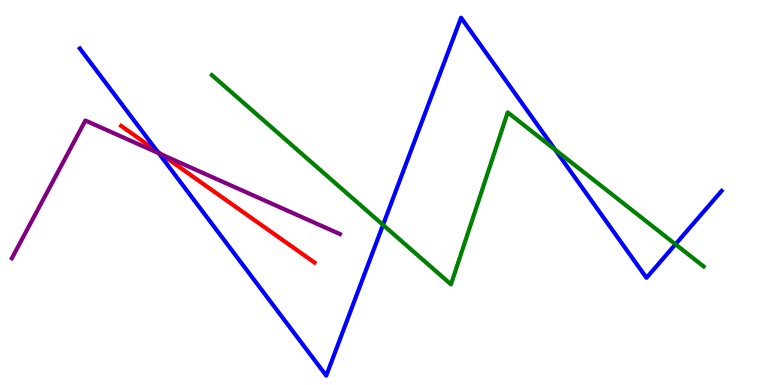[{'lines': ['blue', 'red'], 'intersections': [{'x': 2.03, 'y': 6.06}]}, {'lines': ['green', 'red'], 'intersections': []}, {'lines': ['purple', 'red'], 'intersections': [{'x': 2.09, 'y': 5.99}]}, {'lines': ['blue', 'green'], 'intersections': [{'x': 4.94, 'y': 4.16}, {'x': 7.16, 'y': 6.11}, {'x': 8.72, 'y': 3.65}]}, {'lines': ['blue', 'purple'], 'intersections': [{'x': 2.05, 'y': 6.02}]}, {'lines': ['green', 'purple'], 'intersections': []}]